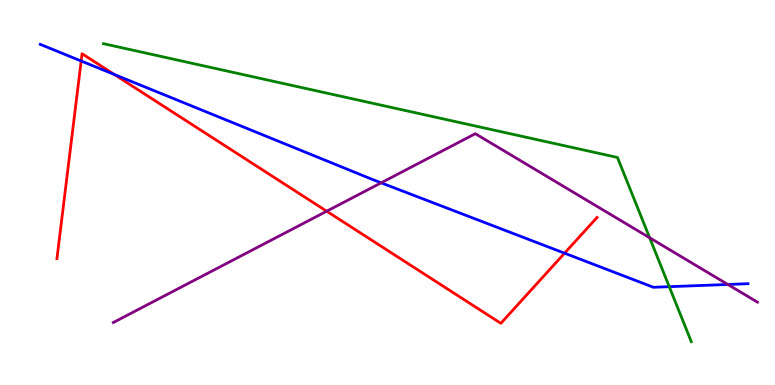[{'lines': ['blue', 'red'], 'intersections': [{'x': 1.05, 'y': 8.42}, {'x': 1.47, 'y': 8.07}, {'x': 7.28, 'y': 3.42}]}, {'lines': ['green', 'red'], 'intersections': []}, {'lines': ['purple', 'red'], 'intersections': [{'x': 4.22, 'y': 4.51}]}, {'lines': ['blue', 'green'], 'intersections': [{'x': 8.64, 'y': 2.55}]}, {'lines': ['blue', 'purple'], 'intersections': [{'x': 4.92, 'y': 5.25}, {'x': 9.39, 'y': 2.61}]}, {'lines': ['green', 'purple'], 'intersections': [{'x': 8.38, 'y': 3.82}]}]